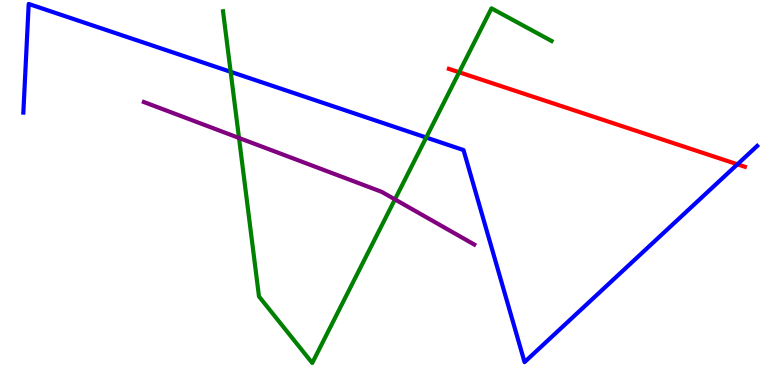[{'lines': ['blue', 'red'], 'intersections': [{'x': 9.52, 'y': 5.73}]}, {'lines': ['green', 'red'], 'intersections': [{'x': 5.92, 'y': 8.12}]}, {'lines': ['purple', 'red'], 'intersections': []}, {'lines': ['blue', 'green'], 'intersections': [{'x': 2.98, 'y': 8.13}, {'x': 5.5, 'y': 6.43}]}, {'lines': ['blue', 'purple'], 'intersections': []}, {'lines': ['green', 'purple'], 'intersections': [{'x': 3.08, 'y': 6.42}, {'x': 5.1, 'y': 4.82}]}]